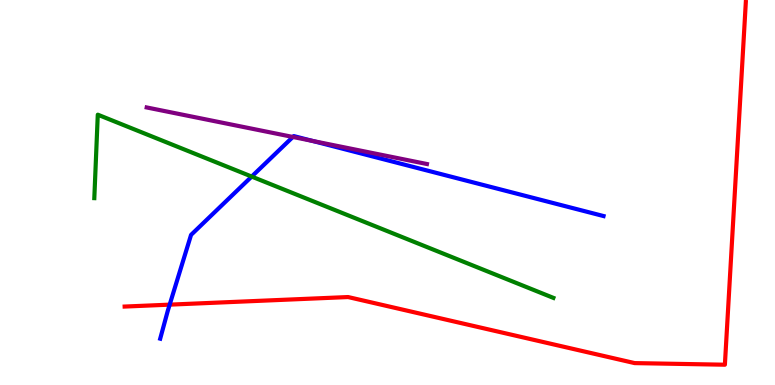[{'lines': ['blue', 'red'], 'intersections': [{'x': 2.19, 'y': 2.09}]}, {'lines': ['green', 'red'], 'intersections': []}, {'lines': ['purple', 'red'], 'intersections': []}, {'lines': ['blue', 'green'], 'intersections': [{'x': 3.25, 'y': 5.41}]}, {'lines': ['blue', 'purple'], 'intersections': [{'x': 3.78, 'y': 6.44}, {'x': 4.03, 'y': 6.34}]}, {'lines': ['green', 'purple'], 'intersections': []}]